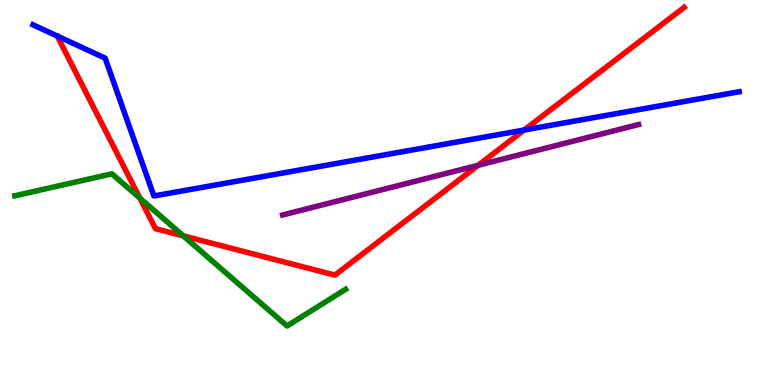[{'lines': ['blue', 'red'], 'intersections': [{'x': 6.76, 'y': 6.62}]}, {'lines': ['green', 'red'], 'intersections': [{'x': 1.8, 'y': 4.85}, {'x': 2.36, 'y': 3.87}]}, {'lines': ['purple', 'red'], 'intersections': [{'x': 6.17, 'y': 5.71}]}, {'lines': ['blue', 'green'], 'intersections': []}, {'lines': ['blue', 'purple'], 'intersections': []}, {'lines': ['green', 'purple'], 'intersections': []}]